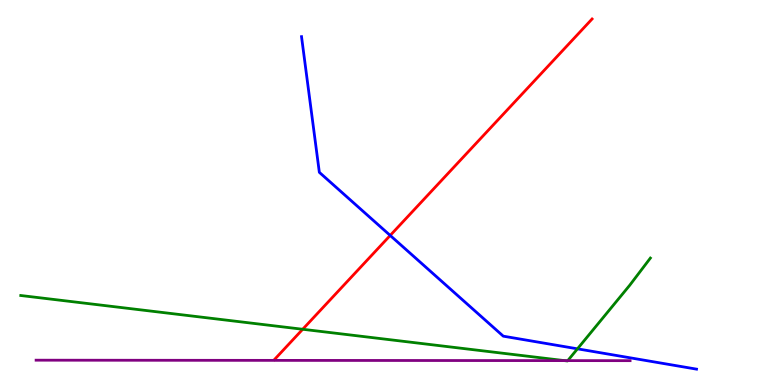[{'lines': ['blue', 'red'], 'intersections': [{'x': 5.03, 'y': 3.88}]}, {'lines': ['green', 'red'], 'intersections': [{'x': 3.91, 'y': 1.45}]}, {'lines': ['purple', 'red'], 'intersections': []}, {'lines': ['blue', 'green'], 'intersections': [{'x': 7.45, 'y': 0.94}]}, {'lines': ['blue', 'purple'], 'intersections': []}, {'lines': ['green', 'purple'], 'intersections': [{'x': 7.28, 'y': 0.633}, {'x': 7.33, 'y': 0.633}]}]